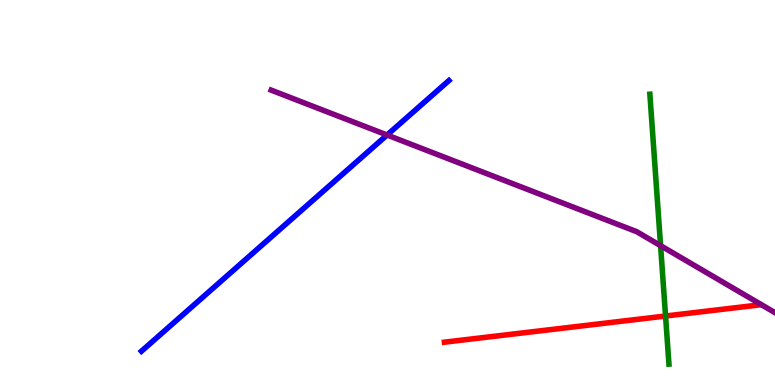[{'lines': ['blue', 'red'], 'intersections': []}, {'lines': ['green', 'red'], 'intersections': [{'x': 8.59, 'y': 1.79}]}, {'lines': ['purple', 'red'], 'intersections': []}, {'lines': ['blue', 'green'], 'intersections': []}, {'lines': ['blue', 'purple'], 'intersections': [{'x': 4.99, 'y': 6.49}]}, {'lines': ['green', 'purple'], 'intersections': [{'x': 8.52, 'y': 3.62}]}]